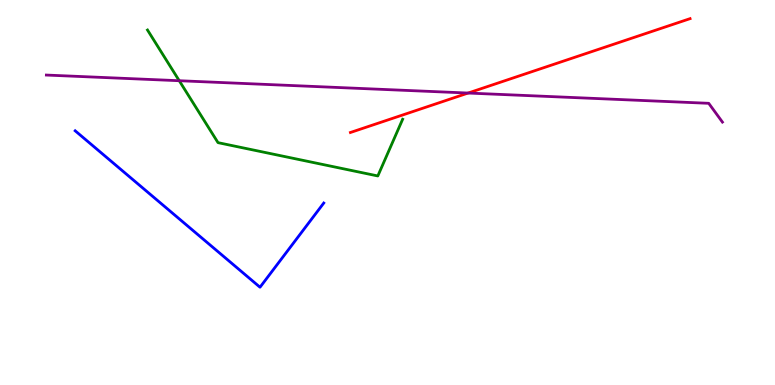[{'lines': ['blue', 'red'], 'intersections': []}, {'lines': ['green', 'red'], 'intersections': []}, {'lines': ['purple', 'red'], 'intersections': [{'x': 6.04, 'y': 7.58}]}, {'lines': ['blue', 'green'], 'intersections': []}, {'lines': ['blue', 'purple'], 'intersections': []}, {'lines': ['green', 'purple'], 'intersections': [{'x': 2.31, 'y': 7.9}]}]